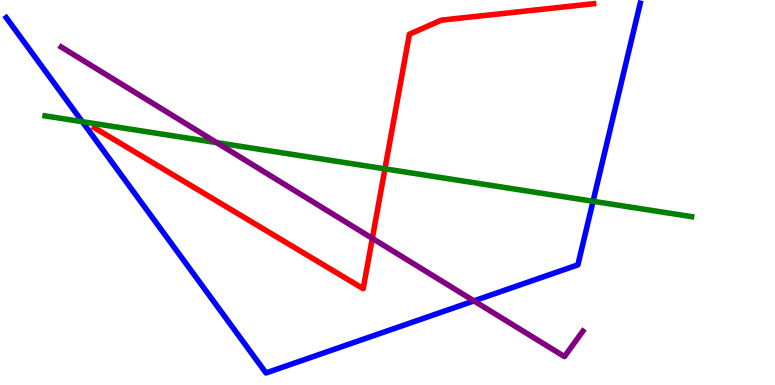[{'lines': ['blue', 'red'], 'intersections': []}, {'lines': ['green', 'red'], 'intersections': [{'x': 4.97, 'y': 5.61}]}, {'lines': ['purple', 'red'], 'intersections': [{'x': 4.8, 'y': 3.81}]}, {'lines': ['blue', 'green'], 'intersections': [{'x': 1.06, 'y': 6.84}, {'x': 7.65, 'y': 4.77}]}, {'lines': ['blue', 'purple'], 'intersections': [{'x': 6.12, 'y': 2.18}]}, {'lines': ['green', 'purple'], 'intersections': [{'x': 2.8, 'y': 6.3}]}]